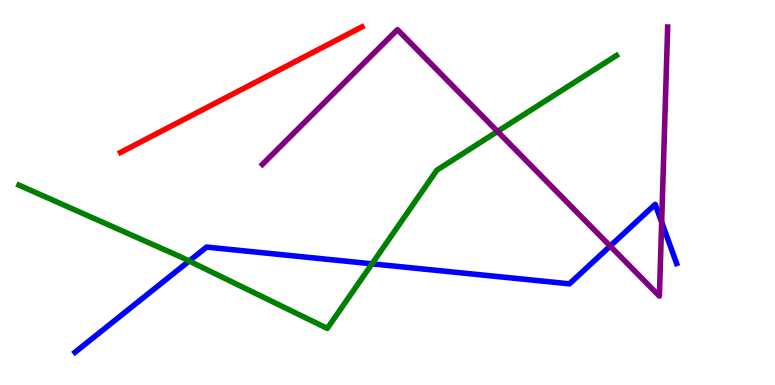[{'lines': ['blue', 'red'], 'intersections': []}, {'lines': ['green', 'red'], 'intersections': []}, {'lines': ['purple', 'red'], 'intersections': []}, {'lines': ['blue', 'green'], 'intersections': [{'x': 2.44, 'y': 3.22}, {'x': 4.8, 'y': 3.15}]}, {'lines': ['blue', 'purple'], 'intersections': [{'x': 7.87, 'y': 3.61}, {'x': 8.54, 'y': 4.23}]}, {'lines': ['green', 'purple'], 'intersections': [{'x': 6.42, 'y': 6.59}]}]